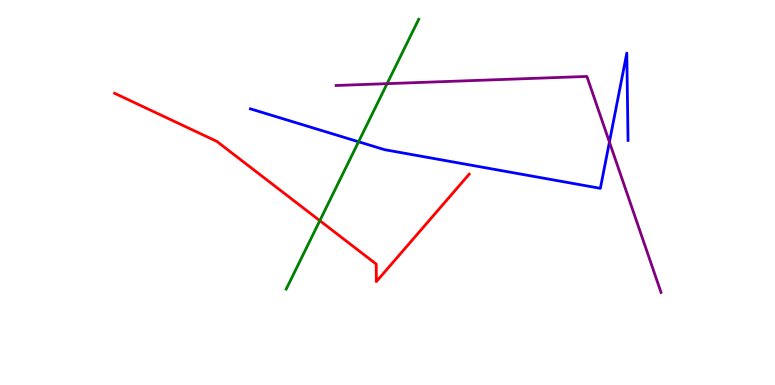[{'lines': ['blue', 'red'], 'intersections': []}, {'lines': ['green', 'red'], 'intersections': [{'x': 4.13, 'y': 4.27}]}, {'lines': ['purple', 'red'], 'intersections': []}, {'lines': ['blue', 'green'], 'intersections': [{'x': 4.63, 'y': 6.32}]}, {'lines': ['blue', 'purple'], 'intersections': [{'x': 7.86, 'y': 6.31}]}, {'lines': ['green', 'purple'], 'intersections': [{'x': 4.99, 'y': 7.83}]}]